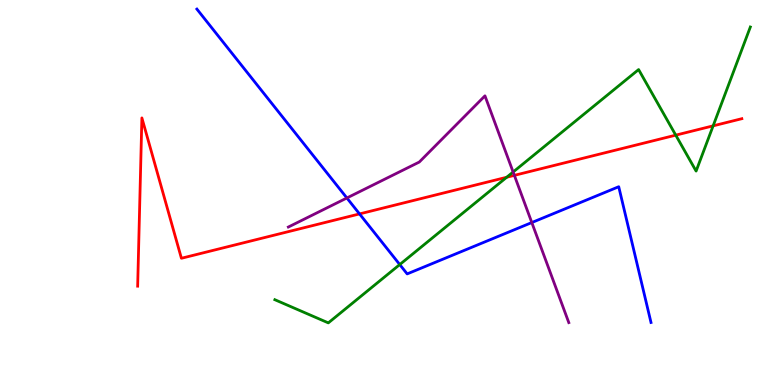[{'lines': ['blue', 'red'], 'intersections': [{'x': 4.64, 'y': 4.44}]}, {'lines': ['green', 'red'], 'intersections': [{'x': 6.54, 'y': 5.4}, {'x': 8.72, 'y': 6.49}, {'x': 9.2, 'y': 6.73}]}, {'lines': ['purple', 'red'], 'intersections': [{'x': 6.64, 'y': 5.45}]}, {'lines': ['blue', 'green'], 'intersections': [{'x': 5.16, 'y': 3.13}]}, {'lines': ['blue', 'purple'], 'intersections': [{'x': 4.48, 'y': 4.86}, {'x': 6.86, 'y': 4.22}]}, {'lines': ['green', 'purple'], 'intersections': [{'x': 6.62, 'y': 5.53}]}]